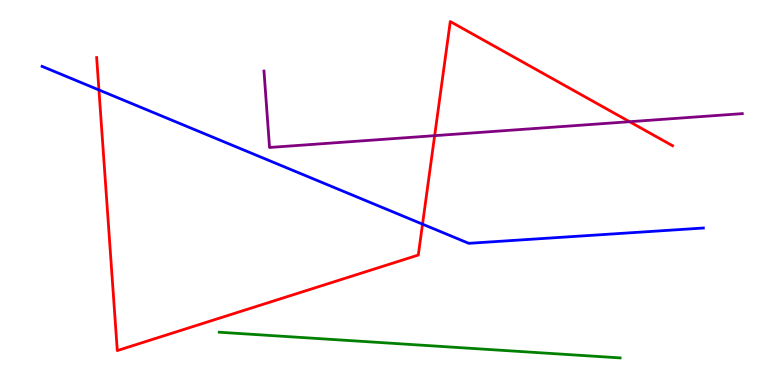[{'lines': ['blue', 'red'], 'intersections': [{'x': 1.28, 'y': 7.66}, {'x': 5.45, 'y': 4.18}]}, {'lines': ['green', 'red'], 'intersections': []}, {'lines': ['purple', 'red'], 'intersections': [{'x': 5.61, 'y': 6.48}, {'x': 8.12, 'y': 6.84}]}, {'lines': ['blue', 'green'], 'intersections': []}, {'lines': ['blue', 'purple'], 'intersections': []}, {'lines': ['green', 'purple'], 'intersections': []}]